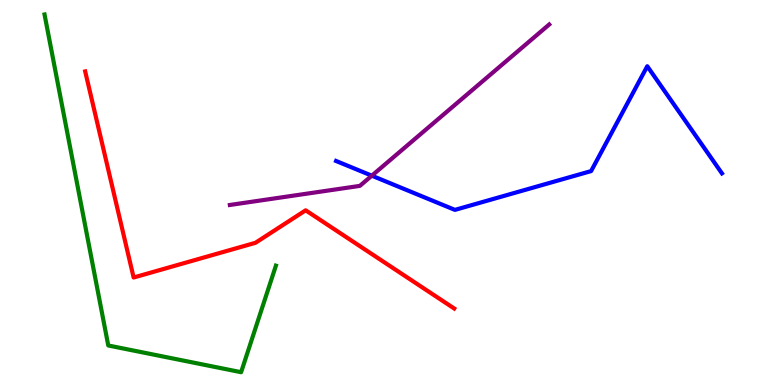[{'lines': ['blue', 'red'], 'intersections': []}, {'lines': ['green', 'red'], 'intersections': []}, {'lines': ['purple', 'red'], 'intersections': []}, {'lines': ['blue', 'green'], 'intersections': []}, {'lines': ['blue', 'purple'], 'intersections': [{'x': 4.8, 'y': 5.44}]}, {'lines': ['green', 'purple'], 'intersections': []}]